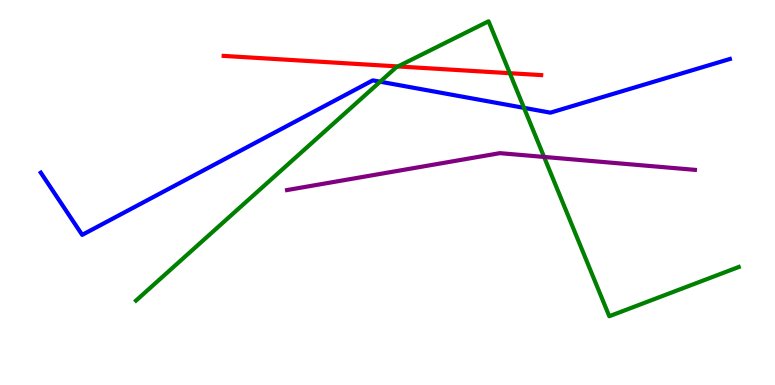[{'lines': ['blue', 'red'], 'intersections': []}, {'lines': ['green', 'red'], 'intersections': [{'x': 5.14, 'y': 8.27}, {'x': 6.58, 'y': 8.1}]}, {'lines': ['purple', 'red'], 'intersections': []}, {'lines': ['blue', 'green'], 'intersections': [{'x': 4.91, 'y': 7.88}, {'x': 6.76, 'y': 7.2}]}, {'lines': ['blue', 'purple'], 'intersections': []}, {'lines': ['green', 'purple'], 'intersections': [{'x': 7.02, 'y': 5.92}]}]